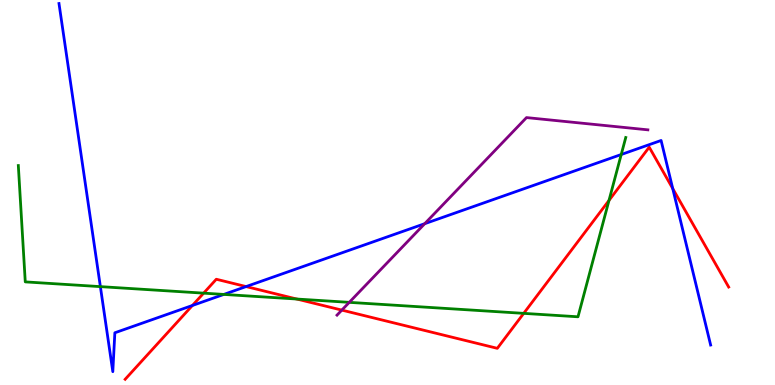[{'lines': ['blue', 'red'], 'intersections': [{'x': 2.48, 'y': 2.07}, {'x': 3.18, 'y': 2.56}, {'x': 8.68, 'y': 5.1}]}, {'lines': ['green', 'red'], 'intersections': [{'x': 2.63, 'y': 2.39}, {'x': 3.83, 'y': 2.23}, {'x': 6.76, 'y': 1.86}, {'x': 7.86, 'y': 4.79}]}, {'lines': ['purple', 'red'], 'intersections': [{'x': 4.41, 'y': 1.95}]}, {'lines': ['blue', 'green'], 'intersections': [{'x': 1.3, 'y': 2.56}, {'x': 2.89, 'y': 2.35}, {'x': 8.02, 'y': 5.99}]}, {'lines': ['blue', 'purple'], 'intersections': [{'x': 5.48, 'y': 4.19}]}, {'lines': ['green', 'purple'], 'intersections': [{'x': 4.51, 'y': 2.15}]}]